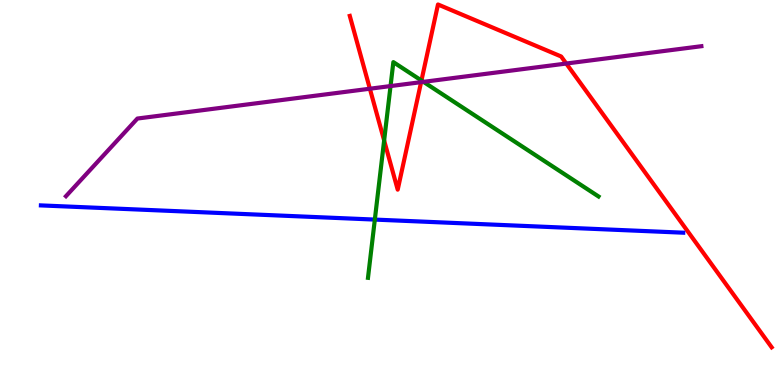[{'lines': ['blue', 'red'], 'intersections': []}, {'lines': ['green', 'red'], 'intersections': [{'x': 4.96, 'y': 6.35}, {'x': 5.44, 'y': 7.91}]}, {'lines': ['purple', 'red'], 'intersections': [{'x': 4.77, 'y': 7.7}, {'x': 5.43, 'y': 7.87}, {'x': 7.31, 'y': 8.35}]}, {'lines': ['blue', 'green'], 'intersections': [{'x': 4.84, 'y': 4.3}]}, {'lines': ['blue', 'purple'], 'intersections': []}, {'lines': ['green', 'purple'], 'intersections': [{'x': 5.04, 'y': 7.76}, {'x': 5.46, 'y': 7.87}]}]